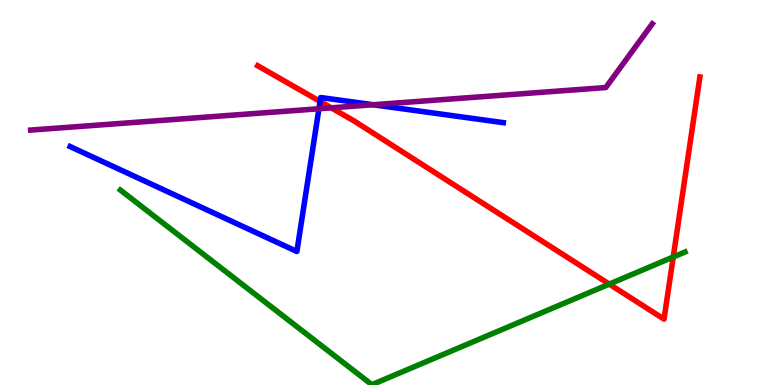[{'lines': ['blue', 'red'], 'intersections': [{'x': 4.13, 'y': 7.36}]}, {'lines': ['green', 'red'], 'intersections': [{'x': 7.86, 'y': 2.62}, {'x': 8.69, 'y': 3.32}]}, {'lines': ['purple', 'red'], 'intersections': [{'x': 4.27, 'y': 7.2}]}, {'lines': ['blue', 'green'], 'intersections': []}, {'lines': ['blue', 'purple'], 'intersections': [{'x': 4.12, 'y': 7.18}, {'x': 4.81, 'y': 7.28}]}, {'lines': ['green', 'purple'], 'intersections': []}]